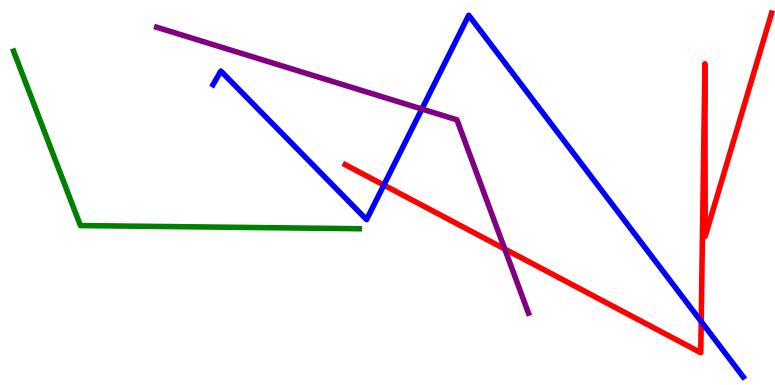[{'lines': ['blue', 'red'], 'intersections': [{'x': 4.95, 'y': 5.19}, {'x': 9.05, 'y': 1.65}]}, {'lines': ['green', 'red'], 'intersections': []}, {'lines': ['purple', 'red'], 'intersections': [{'x': 6.51, 'y': 3.53}]}, {'lines': ['blue', 'green'], 'intersections': []}, {'lines': ['blue', 'purple'], 'intersections': [{'x': 5.44, 'y': 7.17}]}, {'lines': ['green', 'purple'], 'intersections': []}]